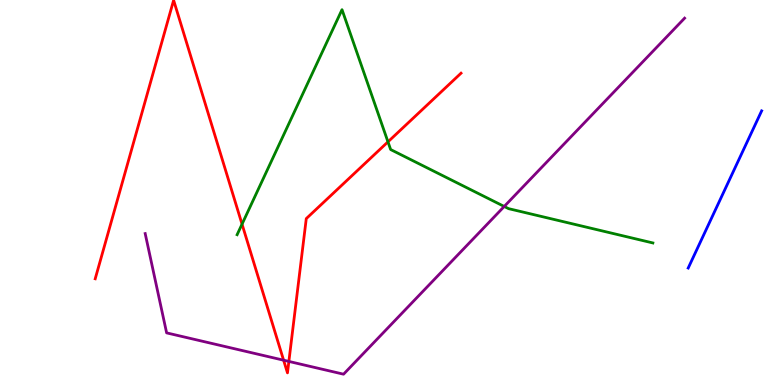[{'lines': ['blue', 'red'], 'intersections': []}, {'lines': ['green', 'red'], 'intersections': [{'x': 3.12, 'y': 4.18}, {'x': 5.01, 'y': 6.32}]}, {'lines': ['purple', 'red'], 'intersections': [{'x': 3.66, 'y': 0.644}, {'x': 3.73, 'y': 0.612}]}, {'lines': ['blue', 'green'], 'intersections': []}, {'lines': ['blue', 'purple'], 'intersections': []}, {'lines': ['green', 'purple'], 'intersections': [{'x': 6.51, 'y': 4.64}]}]